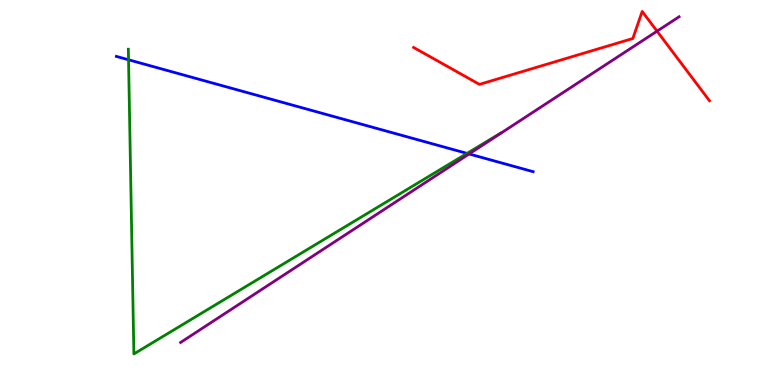[{'lines': ['blue', 'red'], 'intersections': []}, {'lines': ['green', 'red'], 'intersections': []}, {'lines': ['purple', 'red'], 'intersections': [{'x': 8.48, 'y': 9.19}]}, {'lines': ['blue', 'green'], 'intersections': [{'x': 1.66, 'y': 8.45}, {'x': 6.03, 'y': 6.02}]}, {'lines': ['blue', 'purple'], 'intersections': [{'x': 6.05, 'y': 6.0}]}, {'lines': ['green', 'purple'], 'intersections': []}]